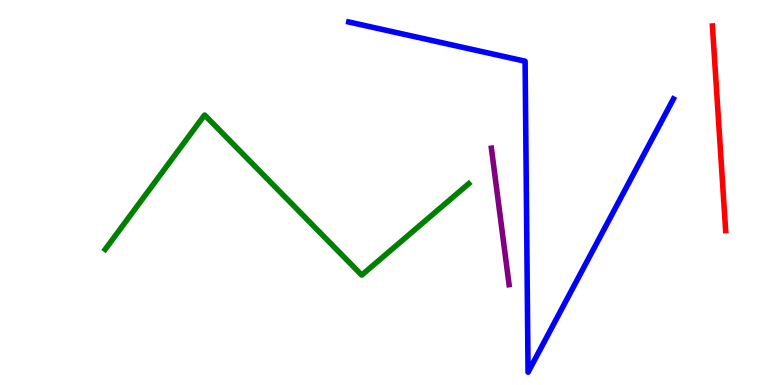[{'lines': ['blue', 'red'], 'intersections': []}, {'lines': ['green', 'red'], 'intersections': []}, {'lines': ['purple', 'red'], 'intersections': []}, {'lines': ['blue', 'green'], 'intersections': []}, {'lines': ['blue', 'purple'], 'intersections': []}, {'lines': ['green', 'purple'], 'intersections': []}]